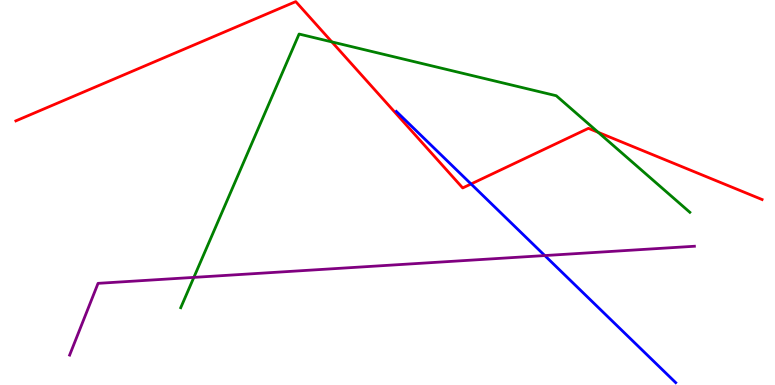[{'lines': ['blue', 'red'], 'intersections': [{'x': 6.08, 'y': 5.22}]}, {'lines': ['green', 'red'], 'intersections': [{'x': 4.28, 'y': 8.91}, {'x': 7.72, 'y': 6.56}]}, {'lines': ['purple', 'red'], 'intersections': []}, {'lines': ['blue', 'green'], 'intersections': []}, {'lines': ['blue', 'purple'], 'intersections': [{'x': 7.03, 'y': 3.36}]}, {'lines': ['green', 'purple'], 'intersections': [{'x': 2.5, 'y': 2.8}]}]